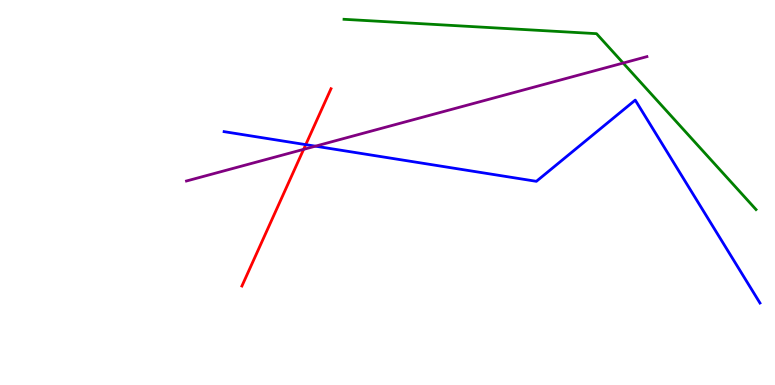[{'lines': ['blue', 'red'], 'intersections': [{'x': 3.95, 'y': 6.24}]}, {'lines': ['green', 'red'], 'intersections': []}, {'lines': ['purple', 'red'], 'intersections': [{'x': 3.92, 'y': 6.12}]}, {'lines': ['blue', 'green'], 'intersections': []}, {'lines': ['blue', 'purple'], 'intersections': [{'x': 4.07, 'y': 6.2}]}, {'lines': ['green', 'purple'], 'intersections': [{'x': 8.04, 'y': 8.36}]}]